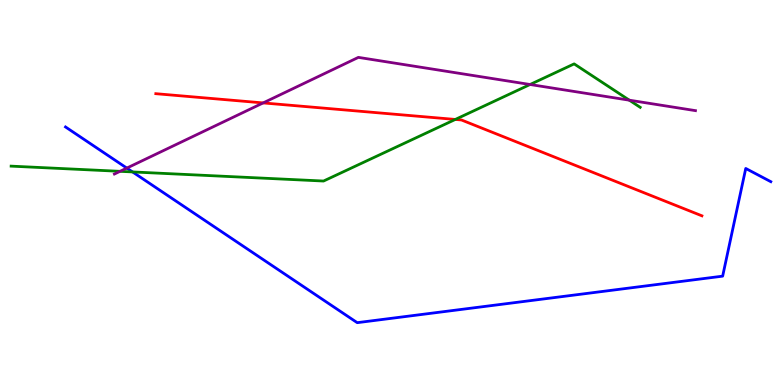[{'lines': ['blue', 'red'], 'intersections': []}, {'lines': ['green', 'red'], 'intersections': [{'x': 5.87, 'y': 6.9}]}, {'lines': ['purple', 'red'], 'intersections': [{'x': 3.4, 'y': 7.33}]}, {'lines': ['blue', 'green'], 'intersections': [{'x': 1.71, 'y': 5.53}]}, {'lines': ['blue', 'purple'], 'intersections': [{'x': 1.64, 'y': 5.63}]}, {'lines': ['green', 'purple'], 'intersections': [{'x': 1.55, 'y': 5.55}, {'x': 6.84, 'y': 7.81}, {'x': 8.12, 'y': 7.4}]}]